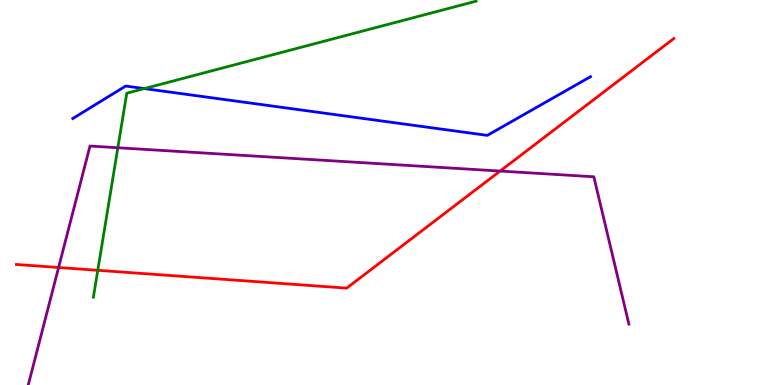[{'lines': ['blue', 'red'], 'intersections': []}, {'lines': ['green', 'red'], 'intersections': [{'x': 1.26, 'y': 2.98}]}, {'lines': ['purple', 'red'], 'intersections': [{'x': 0.756, 'y': 3.05}, {'x': 6.45, 'y': 5.56}]}, {'lines': ['blue', 'green'], 'intersections': [{'x': 1.86, 'y': 7.7}]}, {'lines': ['blue', 'purple'], 'intersections': []}, {'lines': ['green', 'purple'], 'intersections': [{'x': 1.52, 'y': 6.16}]}]